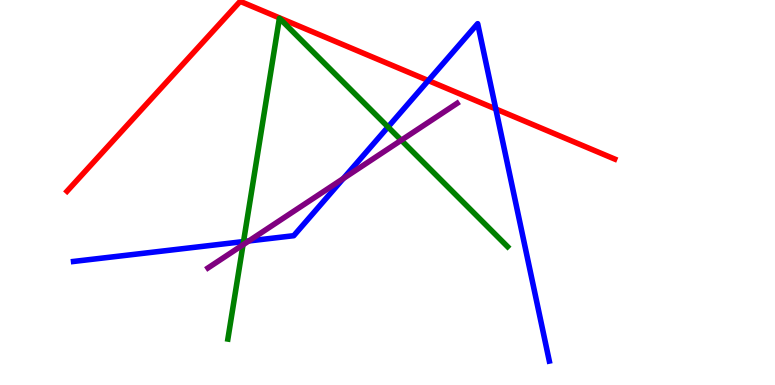[{'lines': ['blue', 'red'], 'intersections': [{'x': 5.53, 'y': 7.91}, {'x': 6.4, 'y': 7.17}]}, {'lines': ['green', 'red'], 'intersections': []}, {'lines': ['purple', 'red'], 'intersections': []}, {'lines': ['blue', 'green'], 'intersections': [{'x': 3.14, 'y': 3.73}, {'x': 5.01, 'y': 6.7}]}, {'lines': ['blue', 'purple'], 'intersections': [{'x': 3.21, 'y': 3.74}, {'x': 4.43, 'y': 5.36}]}, {'lines': ['green', 'purple'], 'intersections': [{'x': 3.14, 'y': 3.64}, {'x': 5.18, 'y': 6.36}]}]